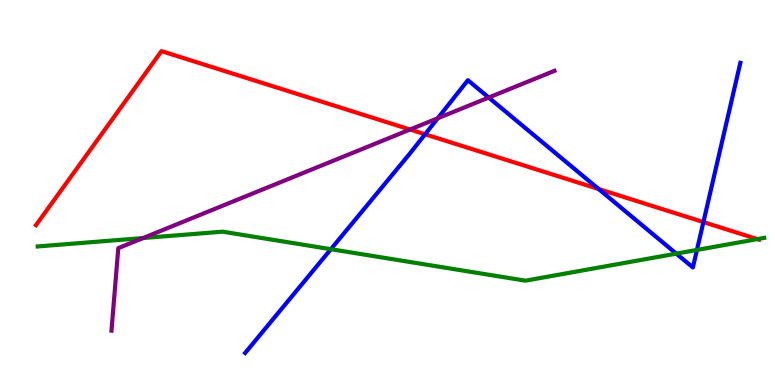[{'lines': ['blue', 'red'], 'intersections': [{'x': 5.48, 'y': 6.51}, {'x': 7.72, 'y': 5.09}, {'x': 9.08, 'y': 4.23}]}, {'lines': ['green', 'red'], 'intersections': [{'x': 9.77, 'y': 3.79}]}, {'lines': ['purple', 'red'], 'intersections': [{'x': 5.29, 'y': 6.64}]}, {'lines': ['blue', 'green'], 'intersections': [{'x': 4.27, 'y': 3.53}, {'x': 8.73, 'y': 3.41}, {'x': 8.99, 'y': 3.51}]}, {'lines': ['blue', 'purple'], 'intersections': [{'x': 5.65, 'y': 6.93}, {'x': 6.31, 'y': 7.47}]}, {'lines': ['green', 'purple'], 'intersections': [{'x': 1.85, 'y': 3.82}]}]